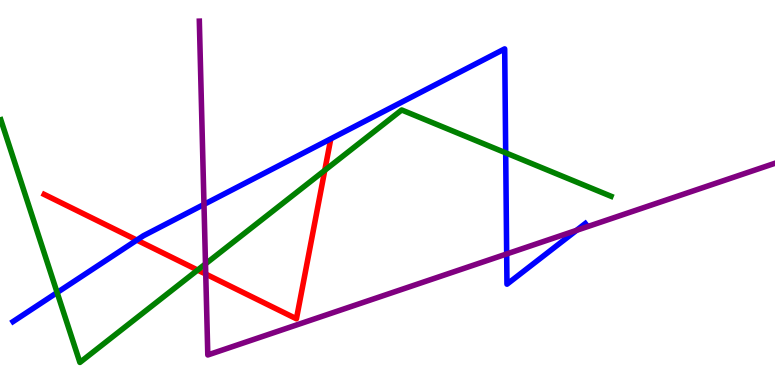[{'lines': ['blue', 'red'], 'intersections': [{'x': 1.77, 'y': 3.76}]}, {'lines': ['green', 'red'], 'intersections': [{'x': 2.55, 'y': 2.99}, {'x': 4.19, 'y': 5.58}]}, {'lines': ['purple', 'red'], 'intersections': [{'x': 2.65, 'y': 2.88}]}, {'lines': ['blue', 'green'], 'intersections': [{'x': 0.737, 'y': 2.4}, {'x': 6.53, 'y': 6.03}]}, {'lines': ['blue', 'purple'], 'intersections': [{'x': 2.63, 'y': 4.69}, {'x': 6.54, 'y': 3.4}, {'x': 7.44, 'y': 4.02}]}, {'lines': ['green', 'purple'], 'intersections': [{'x': 2.65, 'y': 3.15}]}]